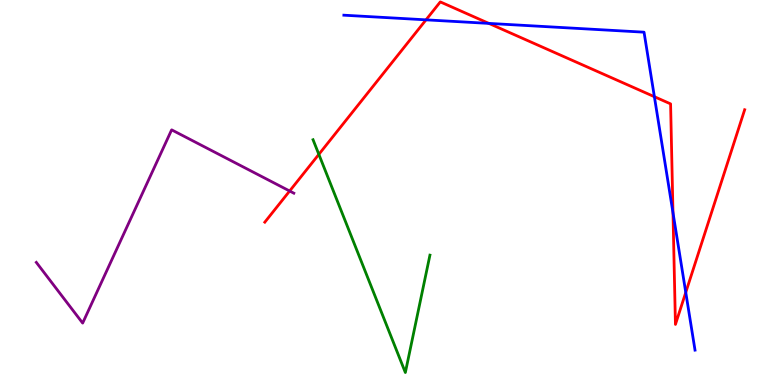[{'lines': ['blue', 'red'], 'intersections': [{'x': 5.5, 'y': 9.48}, {'x': 6.31, 'y': 9.39}, {'x': 8.44, 'y': 7.49}, {'x': 8.68, 'y': 4.48}, {'x': 8.85, 'y': 2.4}]}, {'lines': ['green', 'red'], 'intersections': [{'x': 4.11, 'y': 5.99}]}, {'lines': ['purple', 'red'], 'intersections': [{'x': 3.74, 'y': 5.04}]}, {'lines': ['blue', 'green'], 'intersections': []}, {'lines': ['blue', 'purple'], 'intersections': []}, {'lines': ['green', 'purple'], 'intersections': []}]